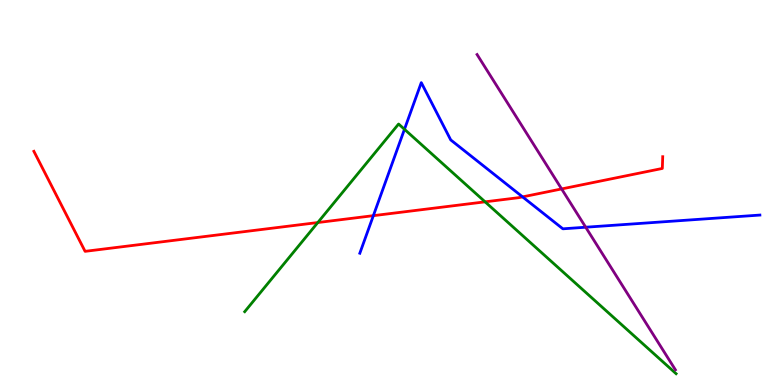[{'lines': ['blue', 'red'], 'intersections': [{'x': 4.82, 'y': 4.4}, {'x': 6.74, 'y': 4.89}]}, {'lines': ['green', 'red'], 'intersections': [{'x': 4.1, 'y': 4.22}, {'x': 6.26, 'y': 4.76}]}, {'lines': ['purple', 'red'], 'intersections': [{'x': 7.25, 'y': 5.09}]}, {'lines': ['blue', 'green'], 'intersections': [{'x': 5.22, 'y': 6.64}]}, {'lines': ['blue', 'purple'], 'intersections': [{'x': 7.56, 'y': 4.1}]}, {'lines': ['green', 'purple'], 'intersections': []}]